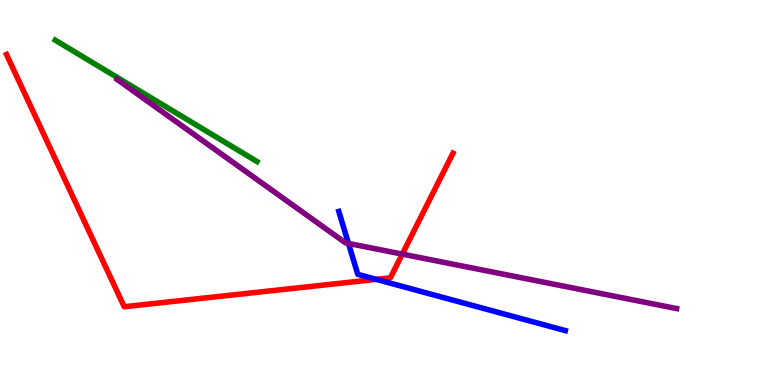[{'lines': ['blue', 'red'], 'intersections': [{'x': 4.86, 'y': 2.74}]}, {'lines': ['green', 'red'], 'intersections': []}, {'lines': ['purple', 'red'], 'intersections': [{'x': 5.19, 'y': 3.4}]}, {'lines': ['blue', 'green'], 'intersections': []}, {'lines': ['blue', 'purple'], 'intersections': [{'x': 4.5, 'y': 3.68}]}, {'lines': ['green', 'purple'], 'intersections': []}]